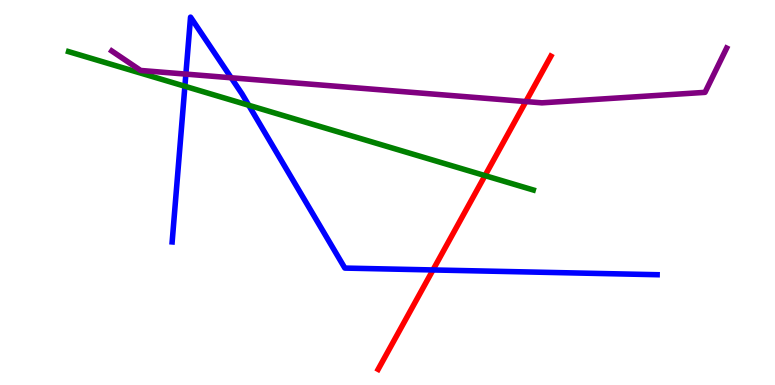[{'lines': ['blue', 'red'], 'intersections': [{'x': 5.59, 'y': 2.99}]}, {'lines': ['green', 'red'], 'intersections': [{'x': 6.26, 'y': 5.44}]}, {'lines': ['purple', 'red'], 'intersections': [{'x': 6.79, 'y': 7.36}]}, {'lines': ['blue', 'green'], 'intersections': [{'x': 2.39, 'y': 7.76}, {'x': 3.21, 'y': 7.27}]}, {'lines': ['blue', 'purple'], 'intersections': [{'x': 2.4, 'y': 8.08}, {'x': 2.98, 'y': 7.98}]}, {'lines': ['green', 'purple'], 'intersections': []}]